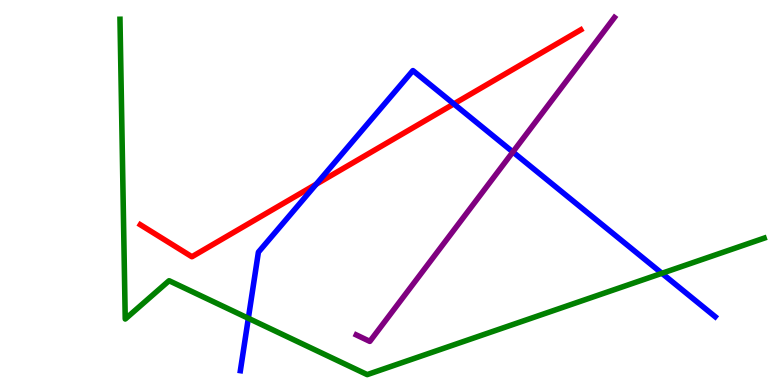[{'lines': ['blue', 'red'], 'intersections': [{'x': 4.08, 'y': 5.22}, {'x': 5.86, 'y': 7.3}]}, {'lines': ['green', 'red'], 'intersections': []}, {'lines': ['purple', 'red'], 'intersections': []}, {'lines': ['blue', 'green'], 'intersections': [{'x': 3.2, 'y': 1.73}, {'x': 8.54, 'y': 2.9}]}, {'lines': ['blue', 'purple'], 'intersections': [{'x': 6.62, 'y': 6.05}]}, {'lines': ['green', 'purple'], 'intersections': []}]